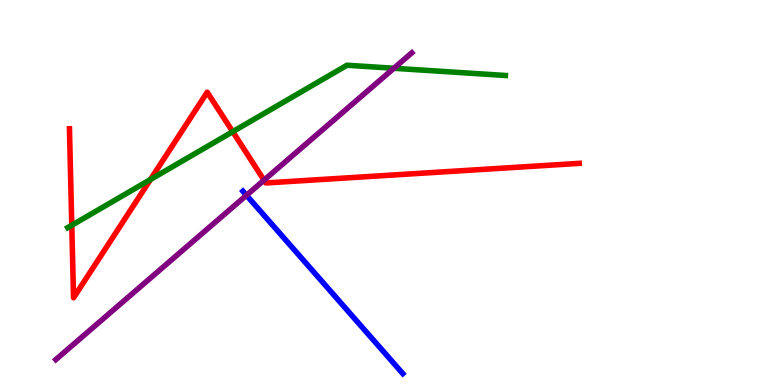[{'lines': ['blue', 'red'], 'intersections': []}, {'lines': ['green', 'red'], 'intersections': [{'x': 0.926, 'y': 4.15}, {'x': 1.94, 'y': 5.34}, {'x': 3.0, 'y': 6.58}]}, {'lines': ['purple', 'red'], 'intersections': [{'x': 3.41, 'y': 5.32}]}, {'lines': ['blue', 'green'], 'intersections': []}, {'lines': ['blue', 'purple'], 'intersections': [{'x': 3.18, 'y': 4.93}]}, {'lines': ['green', 'purple'], 'intersections': [{'x': 5.08, 'y': 8.23}]}]